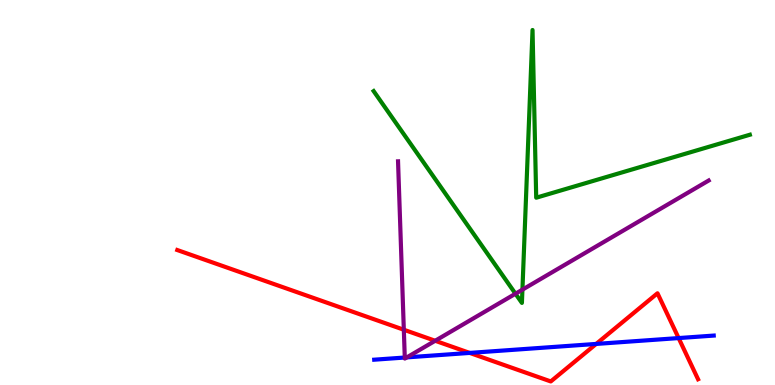[{'lines': ['blue', 'red'], 'intersections': [{'x': 6.06, 'y': 0.833}, {'x': 7.69, 'y': 1.07}, {'x': 8.76, 'y': 1.22}]}, {'lines': ['green', 'red'], 'intersections': []}, {'lines': ['purple', 'red'], 'intersections': [{'x': 5.21, 'y': 1.44}, {'x': 5.62, 'y': 1.15}]}, {'lines': ['blue', 'green'], 'intersections': []}, {'lines': ['blue', 'purple'], 'intersections': [{'x': 5.22, 'y': 0.714}, {'x': 5.25, 'y': 0.717}]}, {'lines': ['green', 'purple'], 'intersections': [{'x': 6.65, 'y': 2.37}, {'x': 6.74, 'y': 2.48}]}]